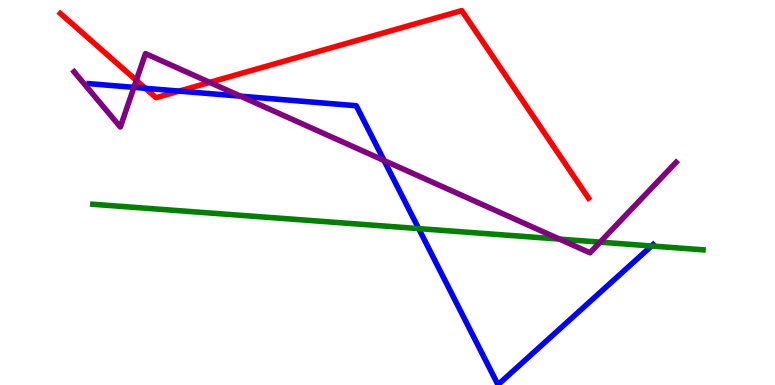[{'lines': ['blue', 'red'], 'intersections': [{'x': 1.88, 'y': 7.71}, {'x': 2.31, 'y': 7.63}]}, {'lines': ['green', 'red'], 'intersections': []}, {'lines': ['purple', 'red'], 'intersections': [{'x': 1.76, 'y': 7.91}, {'x': 2.71, 'y': 7.86}]}, {'lines': ['blue', 'green'], 'intersections': [{'x': 5.4, 'y': 4.06}, {'x': 8.41, 'y': 3.61}]}, {'lines': ['blue', 'purple'], 'intersections': [{'x': 1.73, 'y': 7.73}, {'x': 3.1, 'y': 7.5}, {'x': 4.96, 'y': 5.83}]}, {'lines': ['green', 'purple'], 'intersections': [{'x': 7.22, 'y': 3.79}, {'x': 7.74, 'y': 3.71}]}]